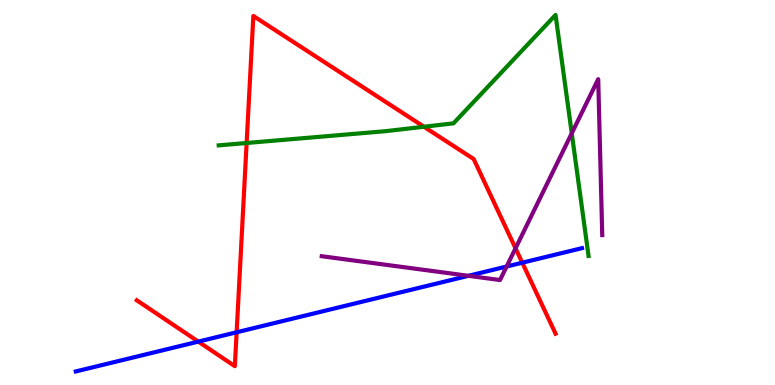[{'lines': ['blue', 'red'], 'intersections': [{'x': 2.56, 'y': 1.13}, {'x': 3.05, 'y': 1.37}, {'x': 6.74, 'y': 3.18}]}, {'lines': ['green', 'red'], 'intersections': [{'x': 3.18, 'y': 6.29}, {'x': 5.47, 'y': 6.71}]}, {'lines': ['purple', 'red'], 'intersections': [{'x': 6.65, 'y': 3.55}]}, {'lines': ['blue', 'green'], 'intersections': []}, {'lines': ['blue', 'purple'], 'intersections': [{'x': 6.04, 'y': 2.84}, {'x': 6.54, 'y': 3.08}]}, {'lines': ['green', 'purple'], 'intersections': [{'x': 7.38, 'y': 6.54}]}]